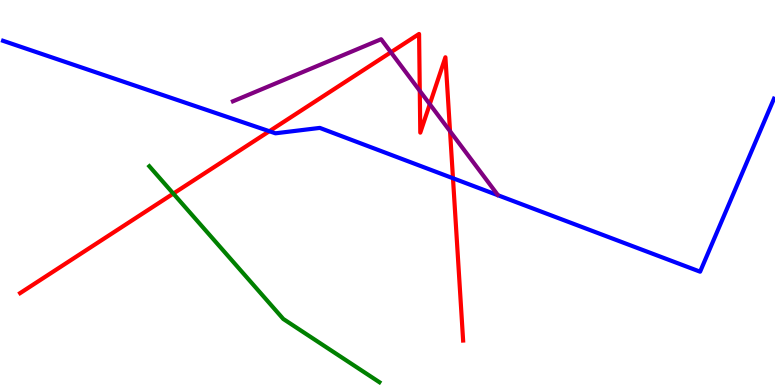[{'lines': ['blue', 'red'], 'intersections': [{'x': 3.48, 'y': 6.59}, {'x': 5.84, 'y': 5.37}]}, {'lines': ['green', 'red'], 'intersections': [{'x': 2.24, 'y': 4.97}]}, {'lines': ['purple', 'red'], 'intersections': [{'x': 5.04, 'y': 8.64}, {'x': 5.42, 'y': 7.64}, {'x': 5.55, 'y': 7.29}, {'x': 5.81, 'y': 6.59}]}, {'lines': ['blue', 'green'], 'intersections': []}, {'lines': ['blue', 'purple'], 'intersections': []}, {'lines': ['green', 'purple'], 'intersections': []}]